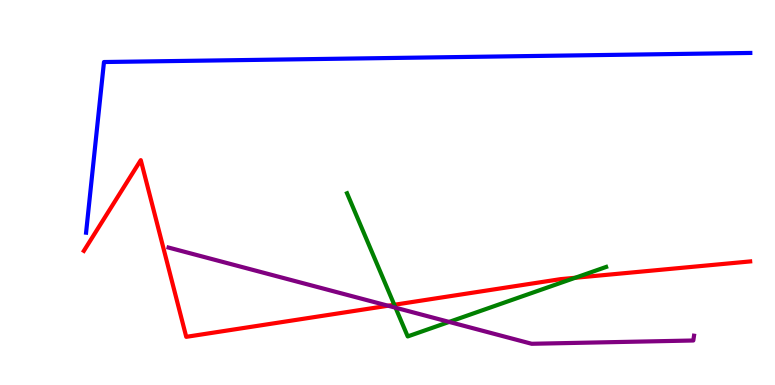[{'lines': ['blue', 'red'], 'intersections': []}, {'lines': ['green', 'red'], 'intersections': [{'x': 5.09, 'y': 2.08}, {'x': 7.42, 'y': 2.79}]}, {'lines': ['purple', 'red'], 'intersections': [{'x': 5.01, 'y': 2.06}]}, {'lines': ['blue', 'green'], 'intersections': []}, {'lines': ['blue', 'purple'], 'intersections': []}, {'lines': ['green', 'purple'], 'intersections': [{'x': 5.1, 'y': 2.01}, {'x': 5.8, 'y': 1.64}]}]